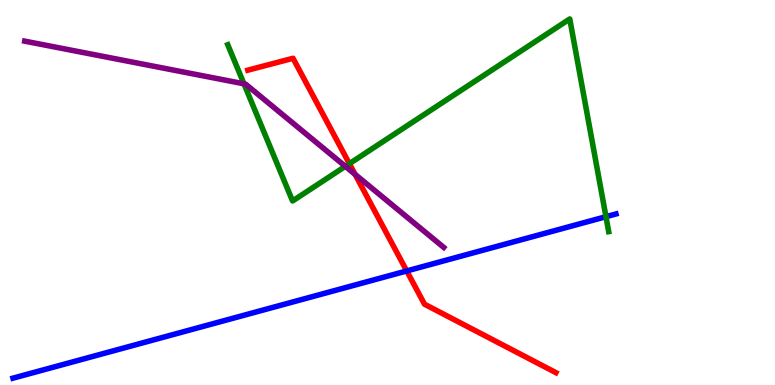[{'lines': ['blue', 'red'], 'intersections': [{'x': 5.25, 'y': 2.96}]}, {'lines': ['green', 'red'], 'intersections': [{'x': 4.51, 'y': 5.75}]}, {'lines': ['purple', 'red'], 'intersections': [{'x': 4.58, 'y': 5.47}]}, {'lines': ['blue', 'green'], 'intersections': [{'x': 7.82, 'y': 4.37}]}, {'lines': ['blue', 'purple'], 'intersections': []}, {'lines': ['green', 'purple'], 'intersections': [{'x': 3.15, 'y': 7.82}, {'x': 4.46, 'y': 5.68}]}]